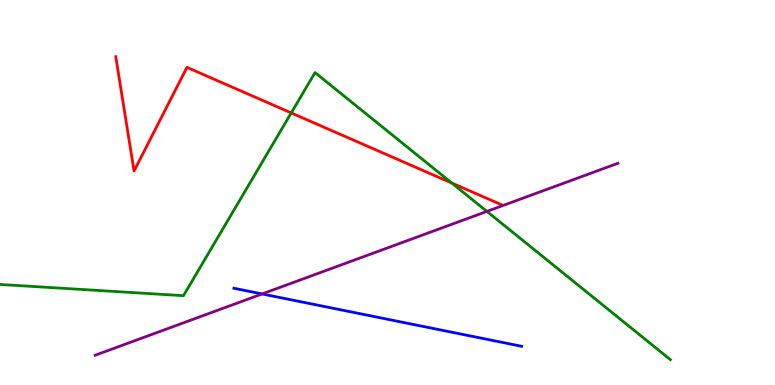[{'lines': ['blue', 'red'], 'intersections': []}, {'lines': ['green', 'red'], 'intersections': [{'x': 3.76, 'y': 7.07}, {'x': 5.83, 'y': 5.25}]}, {'lines': ['purple', 'red'], 'intersections': []}, {'lines': ['blue', 'green'], 'intersections': []}, {'lines': ['blue', 'purple'], 'intersections': [{'x': 3.38, 'y': 2.36}]}, {'lines': ['green', 'purple'], 'intersections': [{'x': 6.28, 'y': 4.51}]}]